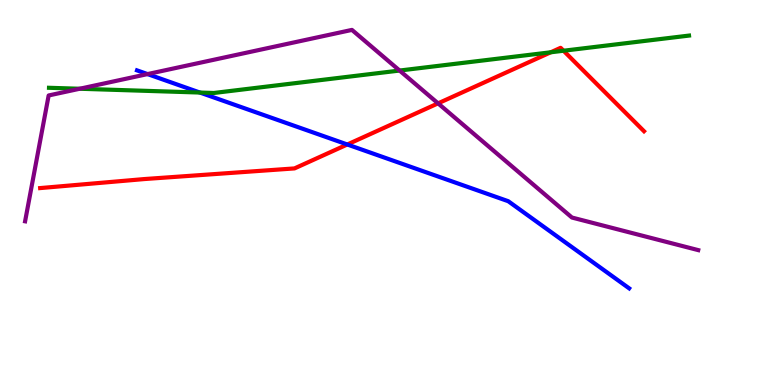[{'lines': ['blue', 'red'], 'intersections': [{'x': 4.48, 'y': 6.25}]}, {'lines': ['green', 'red'], 'intersections': [{'x': 7.11, 'y': 8.64}, {'x': 7.27, 'y': 8.68}]}, {'lines': ['purple', 'red'], 'intersections': [{'x': 5.65, 'y': 7.32}]}, {'lines': ['blue', 'green'], 'intersections': [{'x': 2.58, 'y': 7.6}]}, {'lines': ['blue', 'purple'], 'intersections': [{'x': 1.9, 'y': 8.08}]}, {'lines': ['green', 'purple'], 'intersections': [{'x': 1.03, 'y': 7.69}, {'x': 5.16, 'y': 8.17}]}]